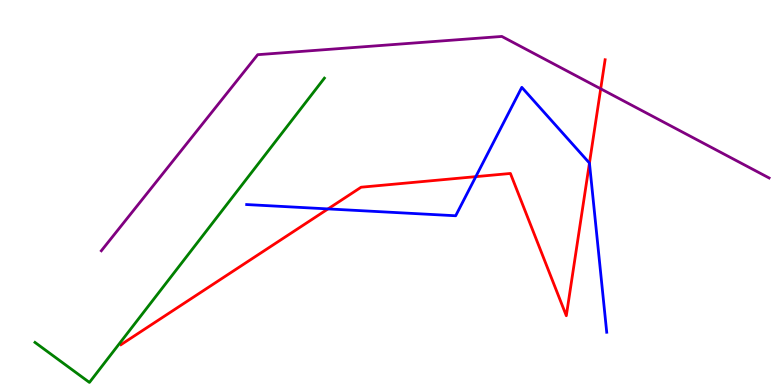[{'lines': ['blue', 'red'], 'intersections': [{'x': 4.23, 'y': 4.57}, {'x': 6.14, 'y': 5.41}, {'x': 7.61, 'y': 5.76}]}, {'lines': ['green', 'red'], 'intersections': []}, {'lines': ['purple', 'red'], 'intersections': [{'x': 7.75, 'y': 7.69}]}, {'lines': ['blue', 'green'], 'intersections': []}, {'lines': ['blue', 'purple'], 'intersections': []}, {'lines': ['green', 'purple'], 'intersections': []}]